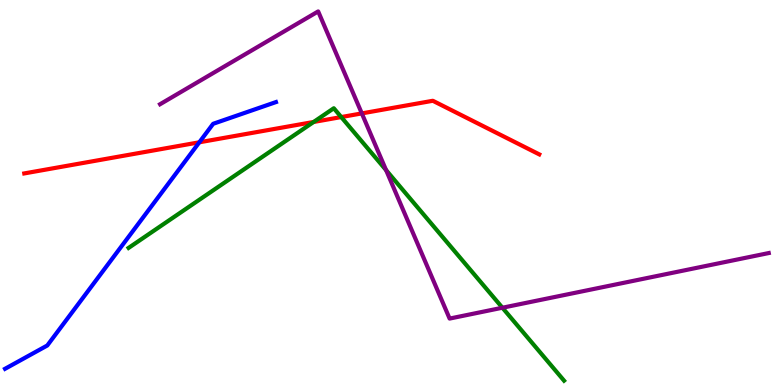[{'lines': ['blue', 'red'], 'intersections': [{'x': 2.57, 'y': 6.3}]}, {'lines': ['green', 'red'], 'intersections': [{'x': 4.05, 'y': 6.83}, {'x': 4.4, 'y': 6.96}]}, {'lines': ['purple', 'red'], 'intersections': [{'x': 4.67, 'y': 7.05}]}, {'lines': ['blue', 'green'], 'intersections': []}, {'lines': ['blue', 'purple'], 'intersections': []}, {'lines': ['green', 'purple'], 'intersections': [{'x': 4.98, 'y': 5.58}, {'x': 6.48, 'y': 2.01}]}]